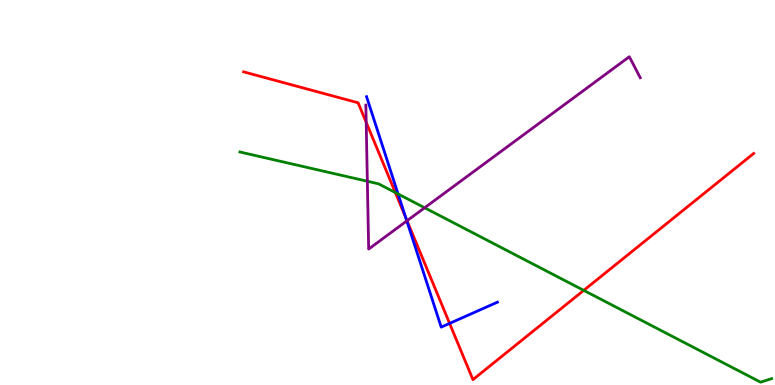[{'lines': ['blue', 'red'], 'intersections': [{'x': 5.24, 'y': 4.35}, {'x': 5.8, 'y': 1.6}]}, {'lines': ['green', 'red'], 'intersections': [{'x': 5.1, 'y': 5.0}, {'x': 7.53, 'y': 2.46}]}, {'lines': ['purple', 'red'], 'intersections': [{'x': 4.73, 'y': 6.82}, {'x': 5.25, 'y': 4.27}]}, {'lines': ['blue', 'green'], 'intersections': [{'x': 5.14, 'y': 4.96}]}, {'lines': ['blue', 'purple'], 'intersections': [{'x': 5.25, 'y': 4.26}]}, {'lines': ['green', 'purple'], 'intersections': [{'x': 4.74, 'y': 5.29}, {'x': 5.48, 'y': 4.6}]}]